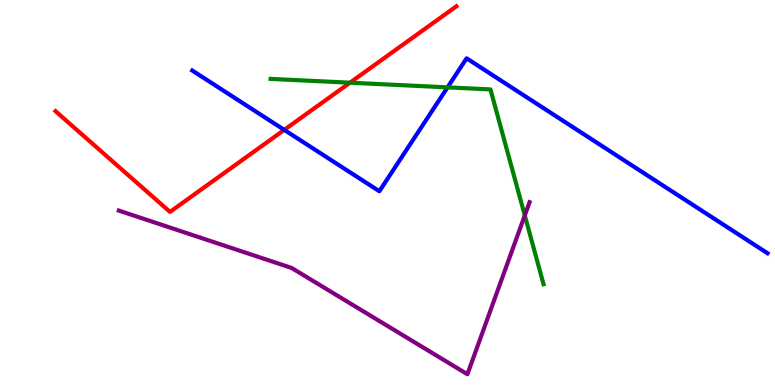[{'lines': ['blue', 'red'], 'intersections': [{'x': 3.67, 'y': 6.63}]}, {'lines': ['green', 'red'], 'intersections': [{'x': 4.52, 'y': 7.85}]}, {'lines': ['purple', 'red'], 'intersections': []}, {'lines': ['blue', 'green'], 'intersections': [{'x': 5.77, 'y': 7.73}]}, {'lines': ['blue', 'purple'], 'intersections': []}, {'lines': ['green', 'purple'], 'intersections': [{'x': 6.77, 'y': 4.4}]}]